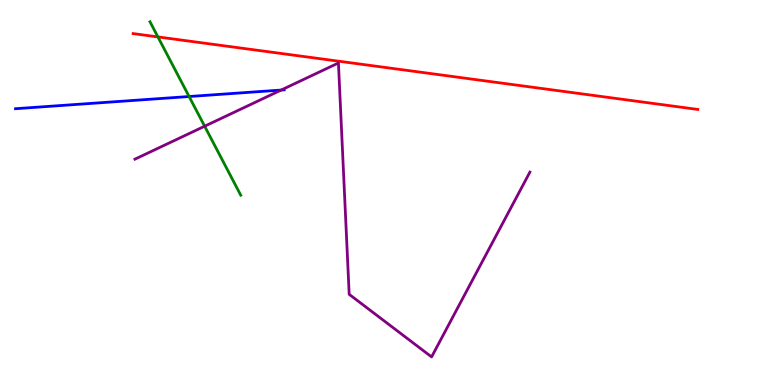[{'lines': ['blue', 'red'], 'intersections': []}, {'lines': ['green', 'red'], 'intersections': [{'x': 2.04, 'y': 9.04}]}, {'lines': ['purple', 'red'], 'intersections': []}, {'lines': ['blue', 'green'], 'intersections': [{'x': 2.44, 'y': 7.49}]}, {'lines': ['blue', 'purple'], 'intersections': [{'x': 3.63, 'y': 7.66}]}, {'lines': ['green', 'purple'], 'intersections': [{'x': 2.64, 'y': 6.72}]}]